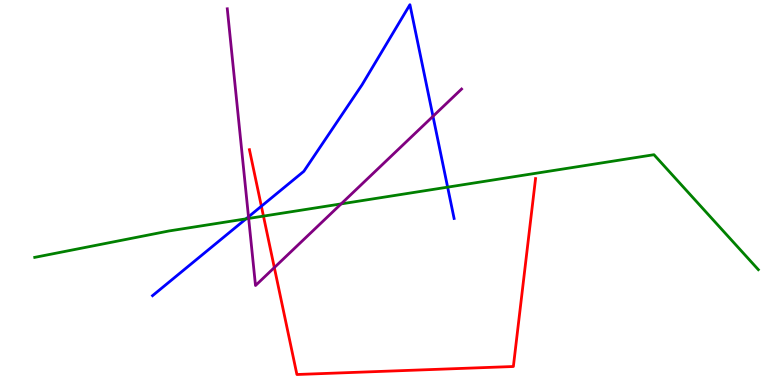[{'lines': ['blue', 'red'], 'intersections': [{'x': 3.37, 'y': 4.64}]}, {'lines': ['green', 'red'], 'intersections': [{'x': 3.4, 'y': 4.39}]}, {'lines': ['purple', 'red'], 'intersections': [{'x': 3.54, 'y': 3.05}]}, {'lines': ['blue', 'green'], 'intersections': [{'x': 3.17, 'y': 4.32}, {'x': 5.78, 'y': 5.14}]}, {'lines': ['blue', 'purple'], 'intersections': [{'x': 3.21, 'y': 4.37}, {'x': 5.59, 'y': 6.98}]}, {'lines': ['green', 'purple'], 'intersections': [{'x': 3.21, 'y': 4.33}, {'x': 4.4, 'y': 4.7}]}]